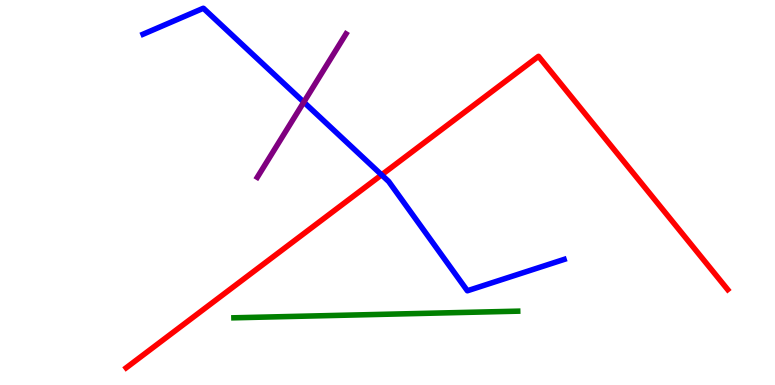[{'lines': ['blue', 'red'], 'intersections': [{'x': 4.92, 'y': 5.46}]}, {'lines': ['green', 'red'], 'intersections': []}, {'lines': ['purple', 'red'], 'intersections': []}, {'lines': ['blue', 'green'], 'intersections': []}, {'lines': ['blue', 'purple'], 'intersections': [{'x': 3.92, 'y': 7.35}]}, {'lines': ['green', 'purple'], 'intersections': []}]